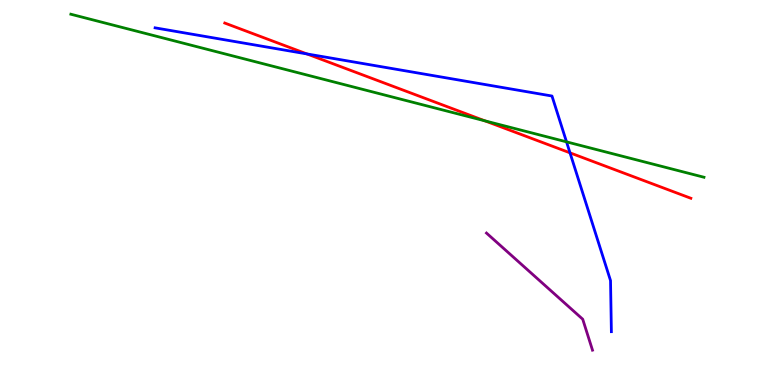[{'lines': ['blue', 'red'], 'intersections': [{'x': 3.96, 'y': 8.6}, {'x': 7.35, 'y': 6.03}]}, {'lines': ['green', 'red'], 'intersections': [{'x': 6.26, 'y': 6.86}]}, {'lines': ['purple', 'red'], 'intersections': []}, {'lines': ['blue', 'green'], 'intersections': [{'x': 7.31, 'y': 6.32}]}, {'lines': ['blue', 'purple'], 'intersections': []}, {'lines': ['green', 'purple'], 'intersections': []}]